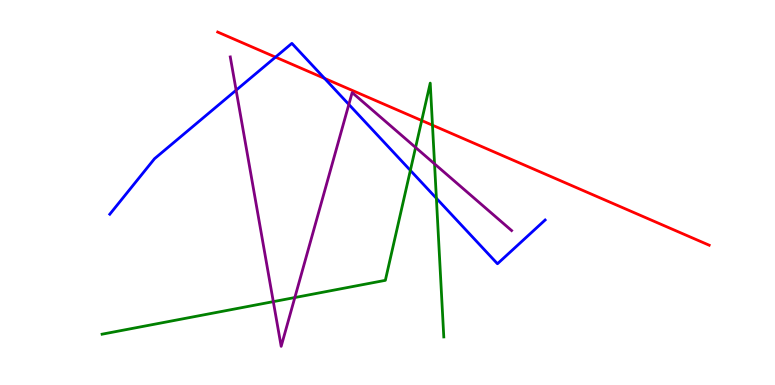[{'lines': ['blue', 'red'], 'intersections': [{'x': 3.55, 'y': 8.52}, {'x': 4.19, 'y': 7.96}]}, {'lines': ['green', 'red'], 'intersections': [{'x': 5.44, 'y': 6.87}, {'x': 5.58, 'y': 6.75}]}, {'lines': ['purple', 'red'], 'intersections': []}, {'lines': ['blue', 'green'], 'intersections': [{'x': 5.3, 'y': 5.57}, {'x': 5.63, 'y': 4.85}]}, {'lines': ['blue', 'purple'], 'intersections': [{'x': 3.05, 'y': 7.66}, {'x': 4.5, 'y': 7.29}]}, {'lines': ['green', 'purple'], 'intersections': [{'x': 3.53, 'y': 2.17}, {'x': 3.8, 'y': 2.27}, {'x': 5.36, 'y': 6.17}, {'x': 5.61, 'y': 5.74}]}]